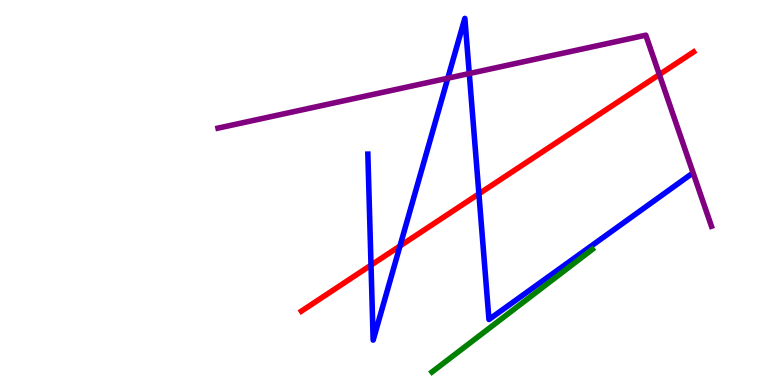[{'lines': ['blue', 'red'], 'intersections': [{'x': 4.79, 'y': 3.11}, {'x': 5.16, 'y': 3.61}, {'x': 6.18, 'y': 4.97}]}, {'lines': ['green', 'red'], 'intersections': []}, {'lines': ['purple', 'red'], 'intersections': [{'x': 8.51, 'y': 8.06}]}, {'lines': ['blue', 'green'], 'intersections': []}, {'lines': ['blue', 'purple'], 'intersections': [{'x': 5.78, 'y': 7.97}, {'x': 6.06, 'y': 8.09}]}, {'lines': ['green', 'purple'], 'intersections': []}]